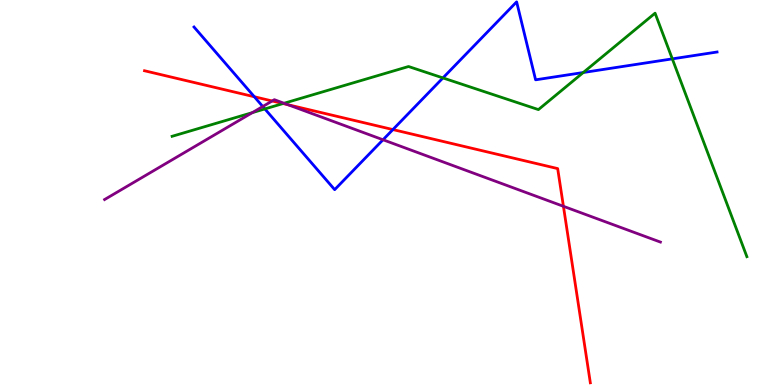[{'lines': ['blue', 'red'], 'intersections': [{'x': 3.28, 'y': 7.49}, {'x': 5.07, 'y': 6.63}]}, {'lines': ['green', 'red'], 'intersections': [{'x': 3.65, 'y': 7.31}]}, {'lines': ['purple', 'red'], 'intersections': [{'x': 3.51, 'y': 7.38}, {'x': 3.72, 'y': 7.28}, {'x': 7.27, 'y': 4.64}]}, {'lines': ['blue', 'green'], 'intersections': [{'x': 3.42, 'y': 7.17}, {'x': 5.72, 'y': 7.98}, {'x': 7.53, 'y': 8.12}, {'x': 8.67, 'y': 8.47}]}, {'lines': ['blue', 'purple'], 'intersections': [{'x': 3.39, 'y': 7.23}, {'x': 4.94, 'y': 6.37}]}, {'lines': ['green', 'purple'], 'intersections': [{'x': 3.26, 'y': 7.08}, {'x': 3.67, 'y': 7.32}]}]